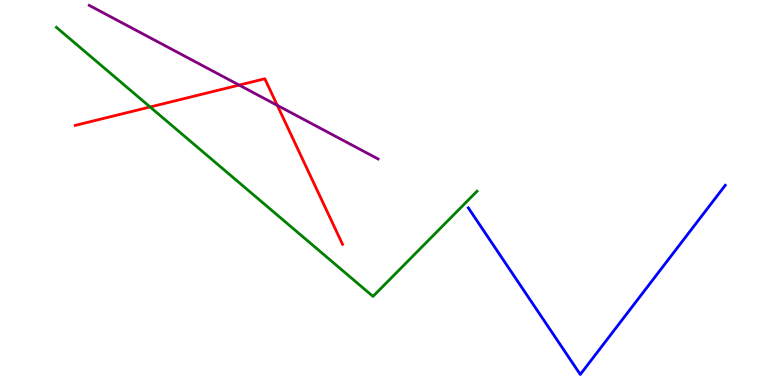[{'lines': ['blue', 'red'], 'intersections': []}, {'lines': ['green', 'red'], 'intersections': [{'x': 1.94, 'y': 7.22}]}, {'lines': ['purple', 'red'], 'intersections': [{'x': 3.09, 'y': 7.79}, {'x': 3.58, 'y': 7.26}]}, {'lines': ['blue', 'green'], 'intersections': []}, {'lines': ['blue', 'purple'], 'intersections': []}, {'lines': ['green', 'purple'], 'intersections': []}]